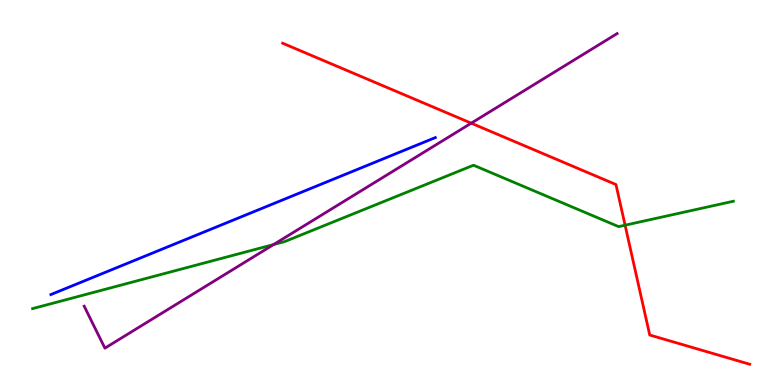[{'lines': ['blue', 'red'], 'intersections': []}, {'lines': ['green', 'red'], 'intersections': [{'x': 8.07, 'y': 4.15}]}, {'lines': ['purple', 'red'], 'intersections': [{'x': 6.08, 'y': 6.8}]}, {'lines': ['blue', 'green'], 'intersections': []}, {'lines': ['blue', 'purple'], 'intersections': []}, {'lines': ['green', 'purple'], 'intersections': [{'x': 3.53, 'y': 3.65}]}]